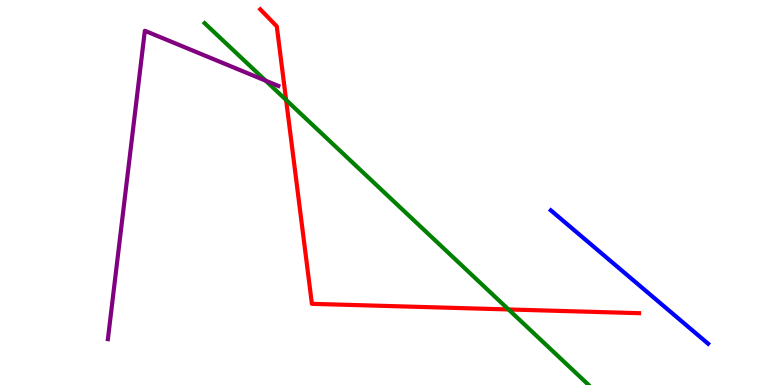[{'lines': ['blue', 'red'], 'intersections': []}, {'lines': ['green', 'red'], 'intersections': [{'x': 3.69, 'y': 7.4}, {'x': 6.56, 'y': 1.96}]}, {'lines': ['purple', 'red'], 'intersections': []}, {'lines': ['blue', 'green'], 'intersections': []}, {'lines': ['blue', 'purple'], 'intersections': []}, {'lines': ['green', 'purple'], 'intersections': [{'x': 3.43, 'y': 7.9}]}]